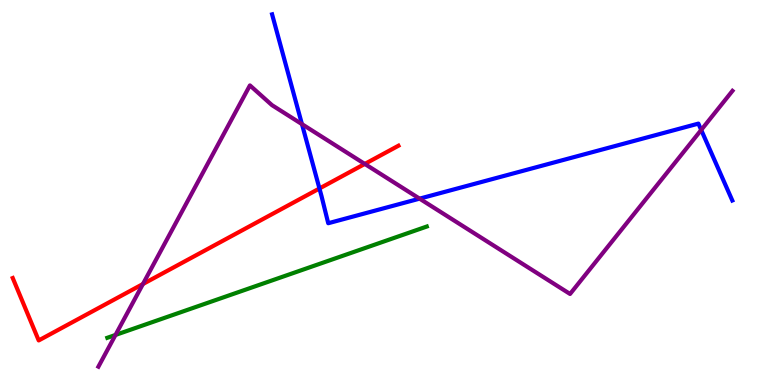[{'lines': ['blue', 'red'], 'intersections': [{'x': 4.12, 'y': 5.1}]}, {'lines': ['green', 'red'], 'intersections': []}, {'lines': ['purple', 'red'], 'intersections': [{'x': 1.84, 'y': 2.62}, {'x': 4.71, 'y': 5.74}]}, {'lines': ['blue', 'green'], 'intersections': []}, {'lines': ['blue', 'purple'], 'intersections': [{'x': 3.9, 'y': 6.78}, {'x': 5.41, 'y': 4.84}, {'x': 9.05, 'y': 6.62}]}, {'lines': ['green', 'purple'], 'intersections': [{'x': 1.49, 'y': 1.3}]}]